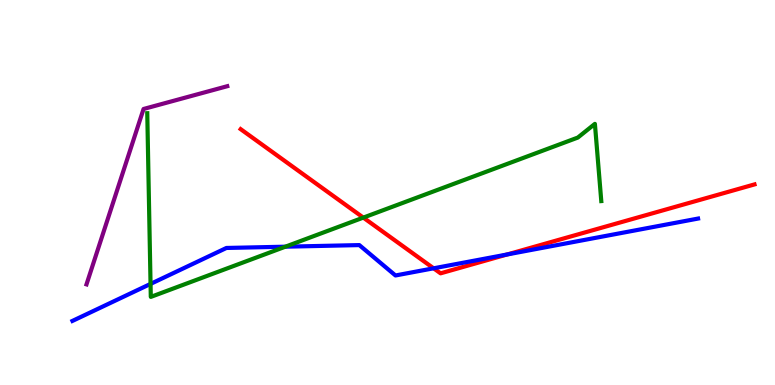[{'lines': ['blue', 'red'], 'intersections': [{'x': 5.59, 'y': 3.03}, {'x': 6.54, 'y': 3.39}]}, {'lines': ['green', 'red'], 'intersections': [{'x': 4.69, 'y': 4.35}]}, {'lines': ['purple', 'red'], 'intersections': []}, {'lines': ['blue', 'green'], 'intersections': [{'x': 1.94, 'y': 2.63}, {'x': 3.68, 'y': 3.59}]}, {'lines': ['blue', 'purple'], 'intersections': []}, {'lines': ['green', 'purple'], 'intersections': []}]